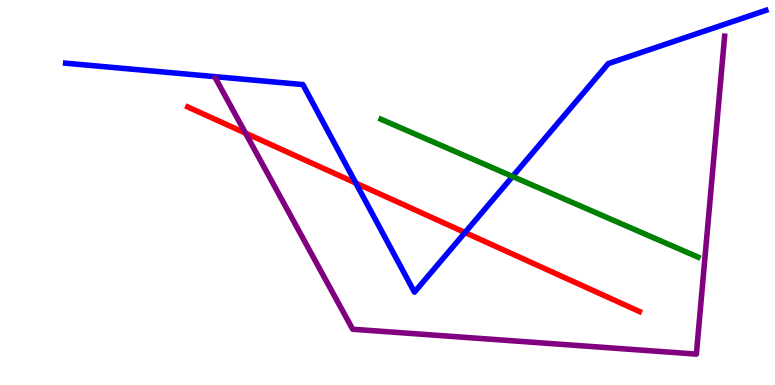[{'lines': ['blue', 'red'], 'intersections': [{'x': 4.59, 'y': 5.25}, {'x': 6.0, 'y': 3.96}]}, {'lines': ['green', 'red'], 'intersections': []}, {'lines': ['purple', 'red'], 'intersections': [{'x': 3.17, 'y': 6.54}]}, {'lines': ['blue', 'green'], 'intersections': [{'x': 6.61, 'y': 5.42}]}, {'lines': ['blue', 'purple'], 'intersections': []}, {'lines': ['green', 'purple'], 'intersections': []}]